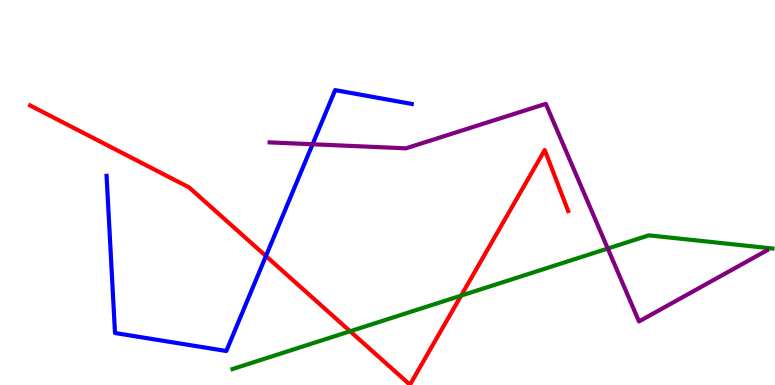[{'lines': ['blue', 'red'], 'intersections': [{'x': 3.43, 'y': 3.35}]}, {'lines': ['green', 'red'], 'intersections': [{'x': 4.52, 'y': 1.4}, {'x': 5.95, 'y': 2.32}]}, {'lines': ['purple', 'red'], 'intersections': []}, {'lines': ['blue', 'green'], 'intersections': []}, {'lines': ['blue', 'purple'], 'intersections': [{'x': 4.03, 'y': 6.25}]}, {'lines': ['green', 'purple'], 'intersections': [{'x': 7.84, 'y': 3.54}]}]